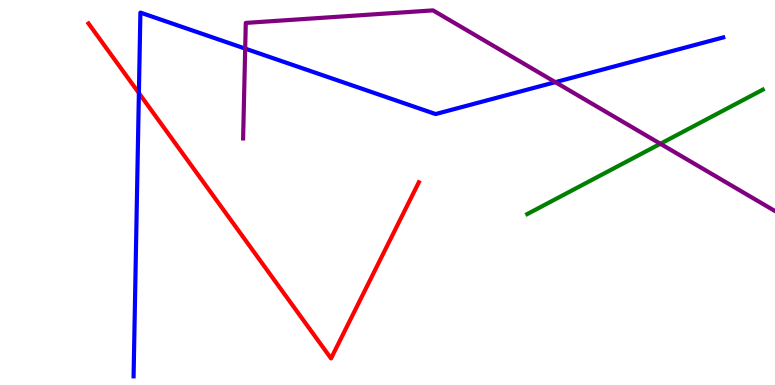[{'lines': ['blue', 'red'], 'intersections': [{'x': 1.79, 'y': 7.58}]}, {'lines': ['green', 'red'], 'intersections': []}, {'lines': ['purple', 'red'], 'intersections': []}, {'lines': ['blue', 'green'], 'intersections': []}, {'lines': ['blue', 'purple'], 'intersections': [{'x': 3.16, 'y': 8.74}, {'x': 7.17, 'y': 7.87}]}, {'lines': ['green', 'purple'], 'intersections': [{'x': 8.52, 'y': 6.27}]}]